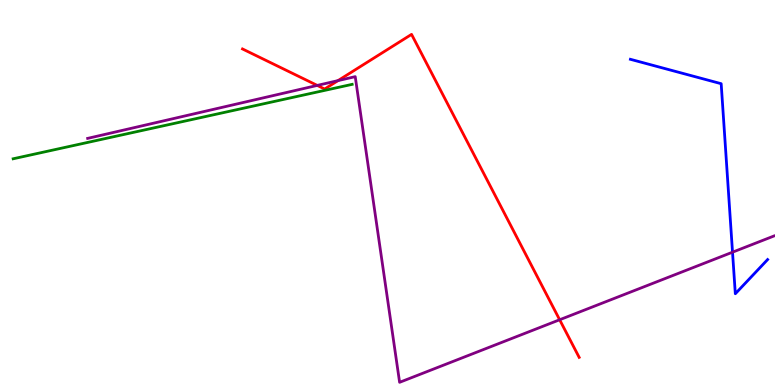[{'lines': ['blue', 'red'], 'intersections': []}, {'lines': ['green', 'red'], 'intersections': []}, {'lines': ['purple', 'red'], 'intersections': [{'x': 4.09, 'y': 7.78}, {'x': 4.36, 'y': 7.91}, {'x': 7.22, 'y': 1.69}]}, {'lines': ['blue', 'green'], 'intersections': []}, {'lines': ['blue', 'purple'], 'intersections': [{'x': 9.45, 'y': 3.45}]}, {'lines': ['green', 'purple'], 'intersections': []}]